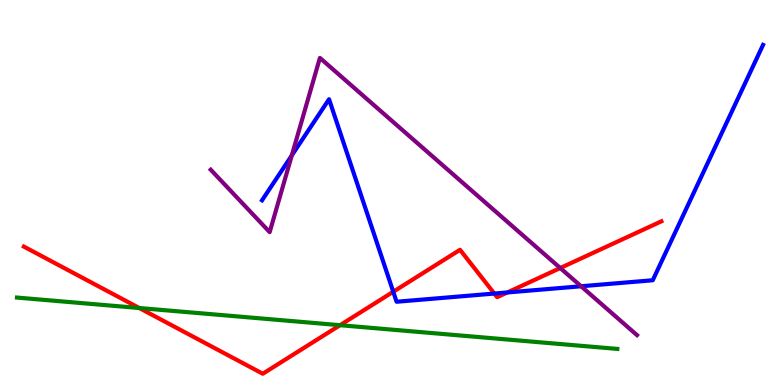[{'lines': ['blue', 'red'], 'intersections': [{'x': 5.07, 'y': 2.42}, {'x': 6.38, 'y': 2.38}, {'x': 6.55, 'y': 2.4}]}, {'lines': ['green', 'red'], 'intersections': [{'x': 1.8, 'y': 2.0}, {'x': 4.39, 'y': 1.55}]}, {'lines': ['purple', 'red'], 'intersections': [{'x': 7.23, 'y': 3.04}]}, {'lines': ['blue', 'green'], 'intersections': []}, {'lines': ['blue', 'purple'], 'intersections': [{'x': 3.77, 'y': 5.96}, {'x': 7.5, 'y': 2.56}]}, {'lines': ['green', 'purple'], 'intersections': []}]